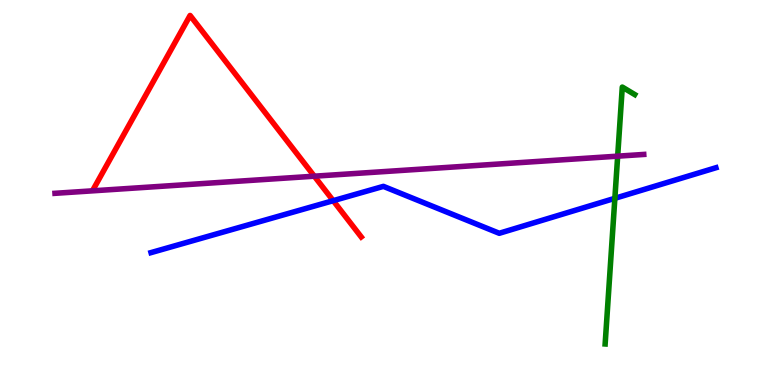[{'lines': ['blue', 'red'], 'intersections': [{'x': 4.3, 'y': 4.79}]}, {'lines': ['green', 'red'], 'intersections': []}, {'lines': ['purple', 'red'], 'intersections': [{'x': 4.06, 'y': 5.42}]}, {'lines': ['blue', 'green'], 'intersections': [{'x': 7.93, 'y': 4.85}]}, {'lines': ['blue', 'purple'], 'intersections': []}, {'lines': ['green', 'purple'], 'intersections': [{'x': 7.97, 'y': 5.94}]}]